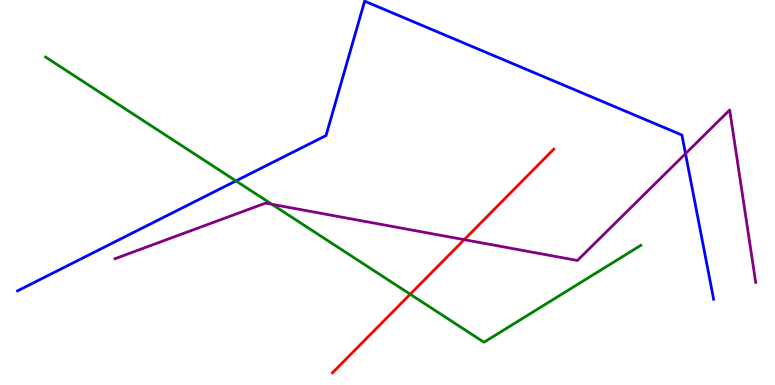[{'lines': ['blue', 'red'], 'intersections': []}, {'lines': ['green', 'red'], 'intersections': [{'x': 5.29, 'y': 2.36}]}, {'lines': ['purple', 'red'], 'intersections': [{'x': 5.99, 'y': 3.77}]}, {'lines': ['blue', 'green'], 'intersections': [{'x': 3.04, 'y': 5.3}]}, {'lines': ['blue', 'purple'], 'intersections': [{'x': 8.85, 'y': 6.01}]}, {'lines': ['green', 'purple'], 'intersections': [{'x': 3.51, 'y': 4.69}]}]